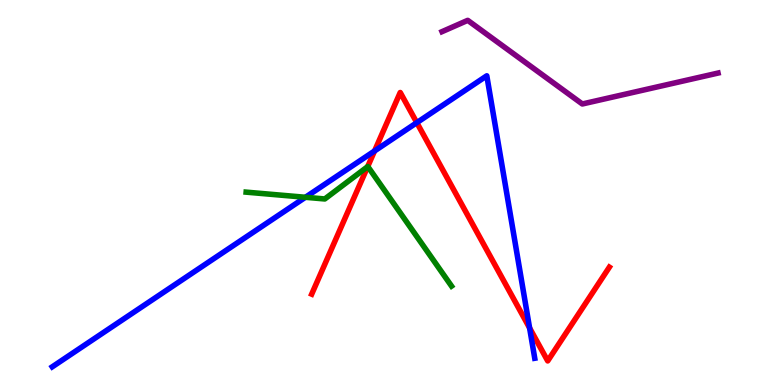[{'lines': ['blue', 'red'], 'intersections': [{'x': 4.83, 'y': 6.08}, {'x': 5.38, 'y': 6.81}, {'x': 6.83, 'y': 1.48}]}, {'lines': ['green', 'red'], 'intersections': [{'x': 4.74, 'y': 5.67}]}, {'lines': ['purple', 'red'], 'intersections': []}, {'lines': ['blue', 'green'], 'intersections': [{'x': 3.94, 'y': 4.88}]}, {'lines': ['blue', 'purple'], 'intersections': []}, {'lines': ['green', 'purple'], 'intersections': []}]